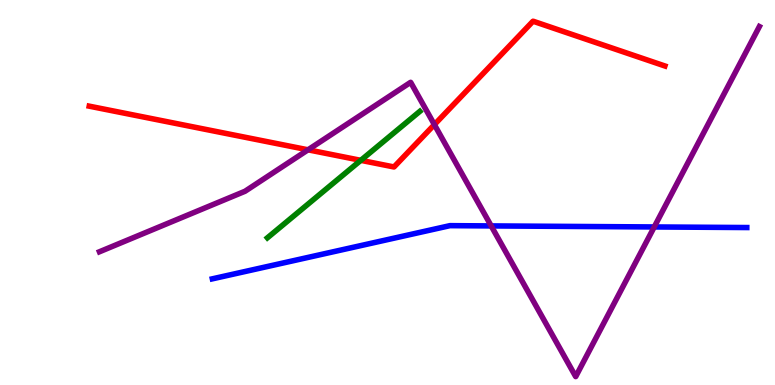[{'lines': ['blue', 'red'], 'intersections': []}, {'lines': ['green', 'red'], 'intersections': [{'x': 4.66, 'y': 5.84}]}, {'lines': ['purple', 'red'], 'intersections': [{'x': 3.97, 'y': 6.11}, {'x': 5.6, 'y': 6.76}]}, {'lines': ['blue', 'green'], 'intersections': []}, {'lines': ['blue', 'purple'], 'intersections': [{'x': 6.34, 'y': 4.13}, {'x': 8.44, 'y': 4.11}]}, {'lines': ['green', 'purple'], 'intersections': []}]